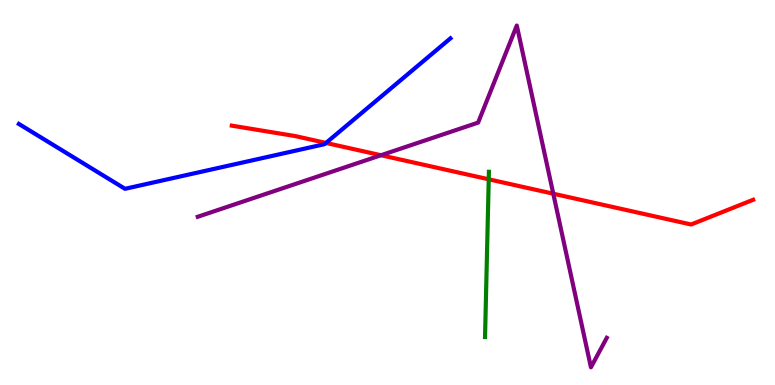[{'lines': ['blue', 'red'], 'intersections': [{'x': 4.21, 'y': 6.29}]}, {'lines': ['green', 'red'], 'intersections': [{'x': 6.31, 'y': 5.34}]}, {'lines': ['purple', 'red'], 'intersections': [{'x': 4.92, 'y': 5.97}, {'x': 7.14, 'y': 4.97}]}, {'lines': ['blue', 'green'], 'intersections': []}, {'lines': ['blue', 'purple'], 'intersections': []}, {'lines': ['green', 'purple'], 'intersections': []}]